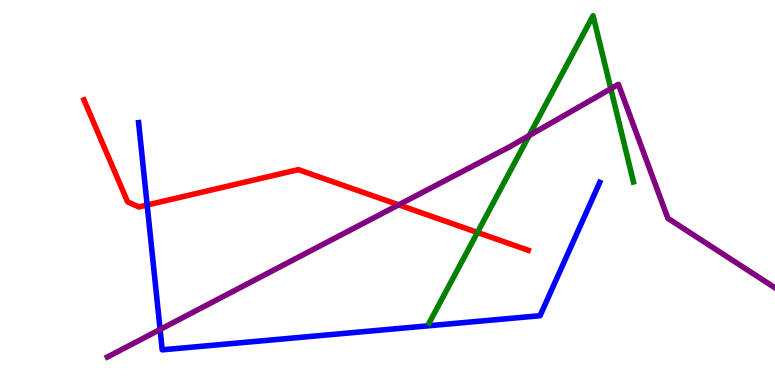[{'lines': ['blue', 'red'], 'intersections': [{'x': 1.9, 'y': 4.68}]}, {'lines': ['green', 'red'], 'intersections': [{'x': 6.16, 'y': 3.96}]}, {'lines': ['purple', 'red'], 'intersections': [{'x': 5.14, 'y': 4.68}]}, {'lines': ['blue', 'green'], 'intersections': []}, {'lines': ['blue', 'purple'], 'intersections': [{'x': 2.07, 'y': 1.44}]}, {'lines': ['green', 'purple'], 'intersections': [{'x': 6.83, 'y': 6.48}, {'x': 7.88, 'y': 7.7}]}]